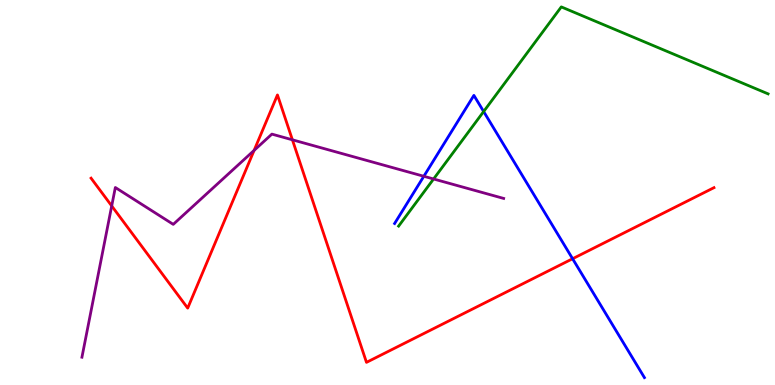[{'lines': ['blue', 'red'], 'intersections': [{'x': 7.39, 'y': 3.28}]}, {'lines': ['green', 'red'], 'intersections': []}, {'lines': ['purple', 'red'], 'intersections': [{'x': 1.44, 'y': 4.65}, {'x': 3.28, 'y': 6.09}, {'x': 3.77, 'y': 6.37}]}, {'lines': ['blue', 'green'], 'intersections': [{'x': 6.24, 'y': 7.1}]}, {'lines': ['blue', 'purple'], 'intersections': [{'x': 5.47, 'y': 5.42}]}, {'lines': ['green', 'purple'], 'intersections': [{'x': 5.59, 'y': 5.35}]}]